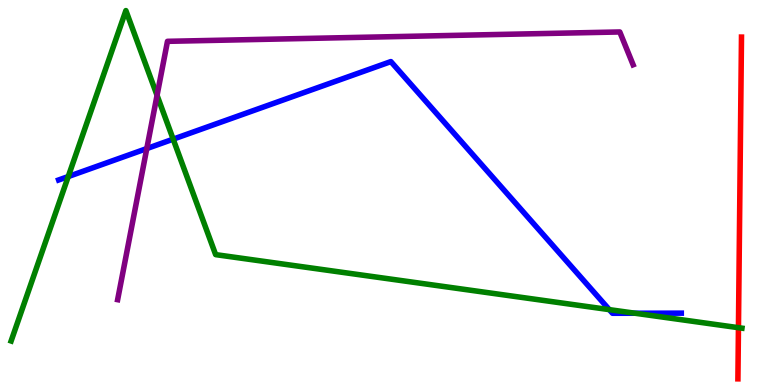[{'lines': ['blue', 'red'], 'intersections': []}, {'lines': ['green', 'red'], 'intersections': [{'x': 9.53, 'y': 1.49}]}, {'lines': ['purple', 'red'], 'intersections': []}, {'lines': ['blue', 'green'], 'intersections': [{'x': 0.881, 'y': 5.41}, {'x': 2.23, 'y': 6.39}, {'x': 7.86, 'y': 1.96}, {'x': 8.19, 'y': 1.86}]}, {'lines': ['blue', 'purple'], 'intersections': [{'x': 1.89, 'y': 6.14}]}, {'lines': ['green', 'purple'], 'intersections': [{'x': 2.03, 'y': 7.52}]}]